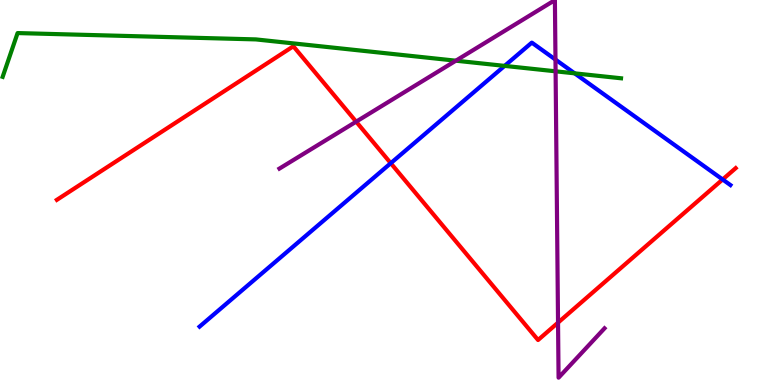[{'lines': ['blue', 'red'], 'intersections': [{'x': 5.04, 'y': 5.76}, {'x': 9.32, 'y': 5.34}]}, {'lines': ['green', 'red'], 'intersections': []}, {'lines': ['purple', 'red'], 'intersections': [{'x': 4.6, 'y': 6.84}, {'x': 7.2, 'y': 1.62}]}, {'lines': ['blue', 'green'], 'intersections': [{'x': 6.51, 'y': 8.29}, {'x': 7.41, 'y': 8.1}]}, {'lines': ['blue', 'purple'], 'intersections': [{'x': 7.17, 'y': 8.45}]}, {'lines': ['green', 'purple'], 'intersections': [{'x': 5.88, 'y': 8.42}, {'x': 7.17, 'y': 8.15}]}]